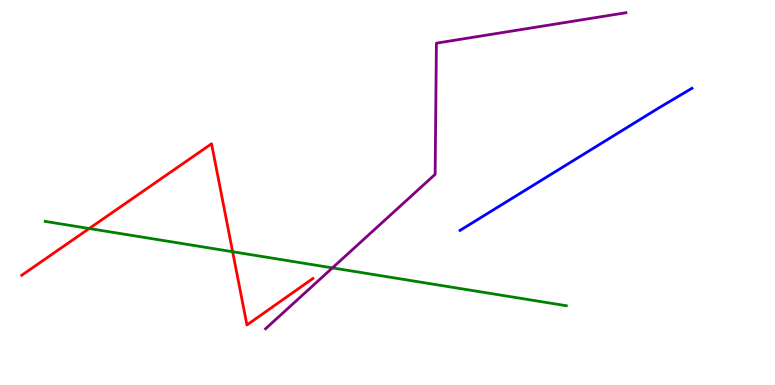[{'lines': ['blue', 'red'], 'intersections': []}, {'lines': ['green', 'red'], 'intersections': [{'x': 1.15, 'y': 4.06}, {'x': 3.0, 'y': 3.46}]}, {'lines': ['purple', 'red'], 'intersections': []}, {'lines': ['blue', 'green'], 'intersections': []}, {'lines': ['blue', 'purple'], 'intersections': []}, {'lines': ['green', 'purple'], 'intersections': [{'x': 4.29, 'y': 3.04}]}]